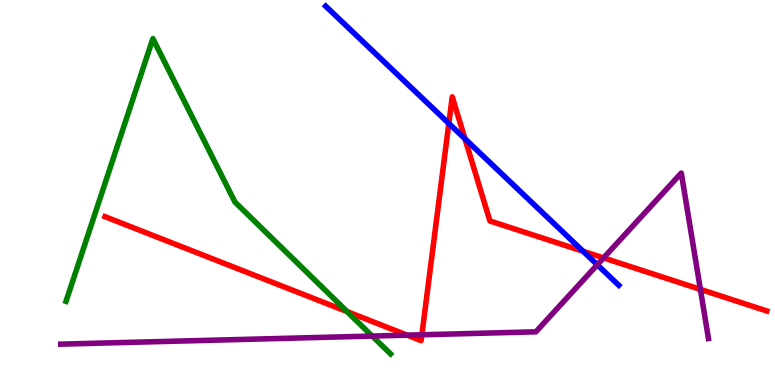[{'lines': ['blue', 'red'], 'intersections': [{'x': 5.79, 'y': 6.79}, {'x': 6.0, 'y': 6.39}, {'x': 7.52, 'y': 3.47}]}, {'lines': ['green', 'red'], 'intersections': [{'x': 4.48, 'y': 1.91}]}, {'lines': ['purple', 'red'], 'intersections': [{'x': 5.25, 'y': 1.29}, {'x': 5.44, 'y': 1.3}, {'x': 7.79, 'y': 3.3}, {'x': 9.04, 'y': 2.48}]}, {'lines': ['blue', 'green'], 'intersections': []}, {'lines': ['blue', 'purple'], 'intersections': [{'x': 7.71, 'y': 3.12}]}, {'lines': ['green', 'purple'], 'intersections': [{'x': 4.8, 'y': 1.27}]}]